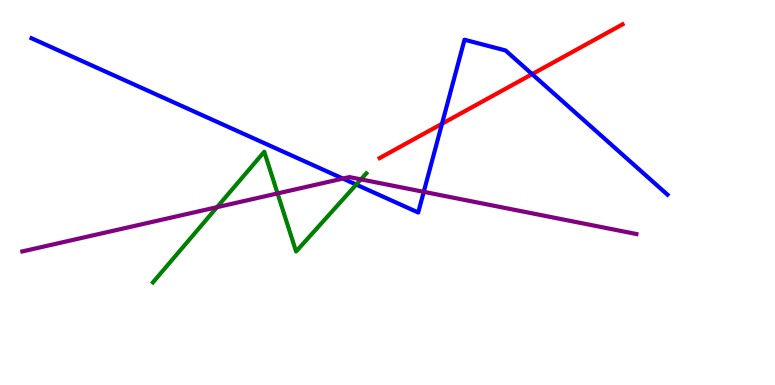[{'lines': ['blue', 'red'], 'intersections': [{'x': 5.7, 'y': 6.79}, {'x': 6.87, 'y': 8.07}]}, {'lines': ['green', 'red'], 'intersections': []}, {'lines': ['purple', 'red'], 'intersections': []}, {'lines': ['blue', 'green'], 'intersections': [{'x': 4.6, 'y': 5.21}]}, {'lines': ['blue', 'purple'], 'intersections': [{'x': 4.42, 'y': 5.36}, {'x': 5.47, 'y': 5.02}]}, {'lines': ['green', 'purple'], 'intersections': [{'x': 2.8, 'y': 4.62}, {'x': 3.58, 'y': 4.98}, {'x': 4.66, 'y': 5.34}]}]